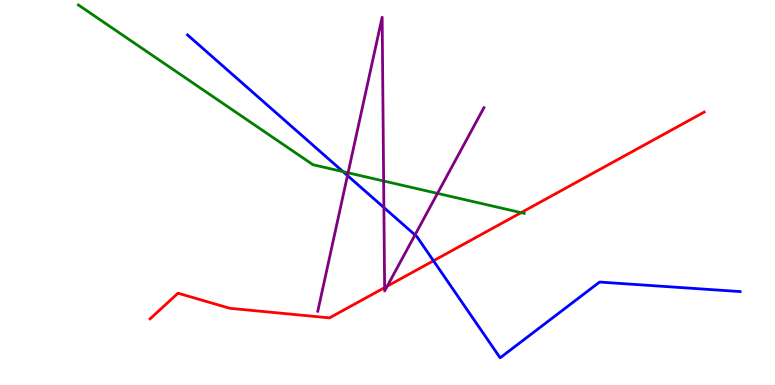[{'lines': ['blue', 'red'], 'intersections': [{'x': 5.59, 'y': 3.23}]}, {'lines': ['green', 'red'], 'intersections': [{'x': 6.72, 'y': 4.48}]}, {'lines': ['purple', 'red'], 'intersections': [{'x': 4.96, 'y': 2.53}, {'x': 5.0, 'y': 2.57}]}, {'lines': ['blue', 'green'], 'intersections': [{'x': 4.43, 'y': 5.54}]}, {'lines': ['blue', 'purple'], 'intersections': [{'x': 4.48, 'y': 5.44}, {'x': 4.95, 'y': 4.61}, {'x': 5.35, 'y': 3.9}]}, {'lines': ['green', 'purple'], 'intersections': [{'x': 4.49, 'y': 5.51}, {'x': 4.95, 'y': 5.3}, {'x': 5.65, 'y': 4.98}]}]